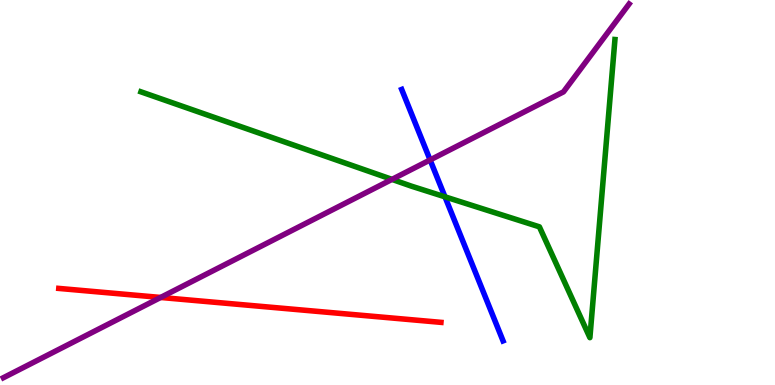[{'lines': ['blue', 'red'], 'intersections': []}, {'lines': ['green', 'red'], 'intersections': []}, {'lines': ['purple', 'red'], 'intersections': [{'x': 2.07, 'y': 2.27}]}, {'lines': ['blue', 'green'], 'intersections': [{'x': 5.74, 'y': 4.89}]}, {'lines': ['blue', 'purple'], 'intersections': [{'x': 5.55, 'y': 5.85}]}, {'lines': ['green', 'purple'], 'intersections': [{'x': 5.06, 'y': 5.34}]}]